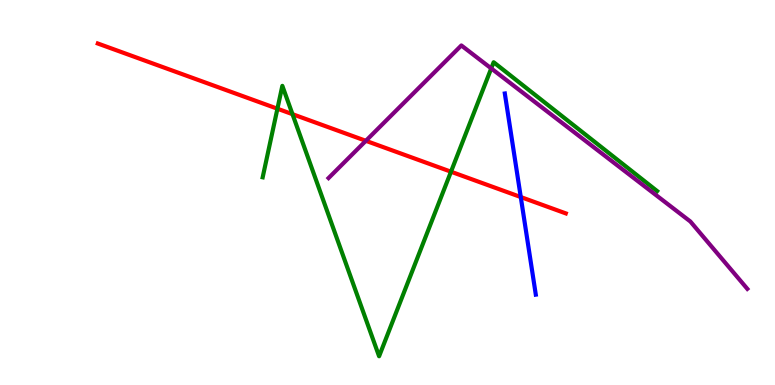[{'lines': ['blue', 'red'], 'intersections': [{'x': 6.72, 'y': 4.88}]}, {'lines': ['green', 'red'], 'intersections': [{'x': 3.58, 'y': 7.18}, {'x': 3.77, 'y': 7.03}, {'x': 5.82, 'y': 5.54}]}, {'lines': ['purple', 'red'], 'intersections': [{'x': 4.72, 'y': 6.34}]}, {'lines': ['blue', 'green'], 'intersections': []}, {'lines': ['blue', 'purple'], 'intersections': []}, {'lines': ['green', 'purple'], 'intersections': [{'x': 6.34, 'y': 8.22}]}]